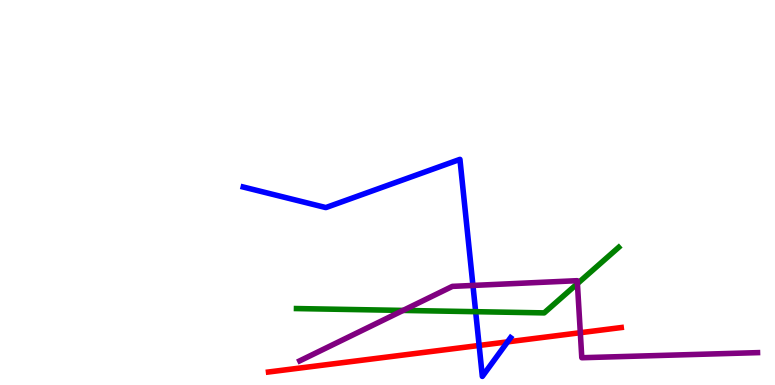[{'lines': ['blue', 'red'], 'intersections': [{'x': 6.18, 'y': 1.03}, {'x': 6.55, 'y': 1.12}]}, {'lines': ['green', 'red'], 'intersections': []}, {'lines': ['purple', 'red'], 'intersections': [{'x': 7.49, 'y': 1.36}]}, {'lines': ['blue', 'green'], 'intersections': [{'x': 6.14, 'y': 1.9}]}, {'lines': ['blue', 'purple'], 'intersections': [{'x': 6.1, 'y': 2.59}]}, {'lines': ['green', 'purple'], 'intersections': [{'x': 5.2, 'y': 1.94}, {'x': 7.45, 'y': 2.63}]}]